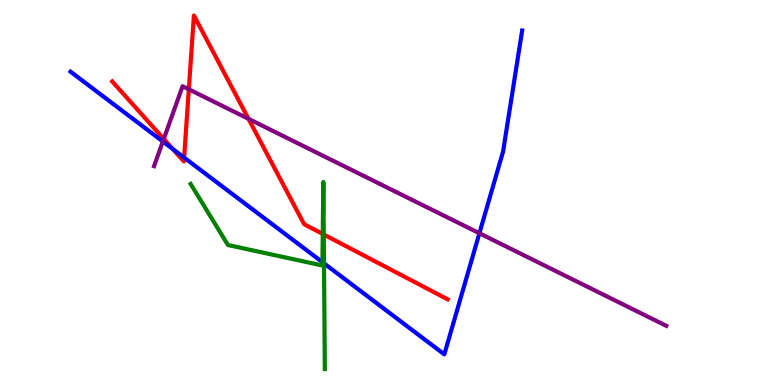[{'lines': ['blue', 'red'], 'intersections': [{'x': 2.23, 'y': 6.13}, {'x': 2.38, 'y': 5.91}]}, {'lines': ['green', 'red'], 'intersections': [{'x': 4.16, 'y': 3.92}, {'x': 4.18, 'y': 3.91}]}, {'lines': ['purple', 'red'], 'intersections': [{'x': 2.11, 'y': 6.39}, {'x': 2.44, 'y': 7.68}, {'x': 3.21, 'y': 6.91}]}, {'lines': ['blue', 'green'], 'intersections': [{'x': 4.16, 'y': 3.19}, {'x': 4.18, 'y': 3.16}]}, {'lines': ['blue', 'purple'], 'intersections': [{'x': 2.1, 'y': 6.32}, {'x': 6.19, 'y': 3.94}]}, {'lines': ['green', 'purple'], 'intersections': []}]